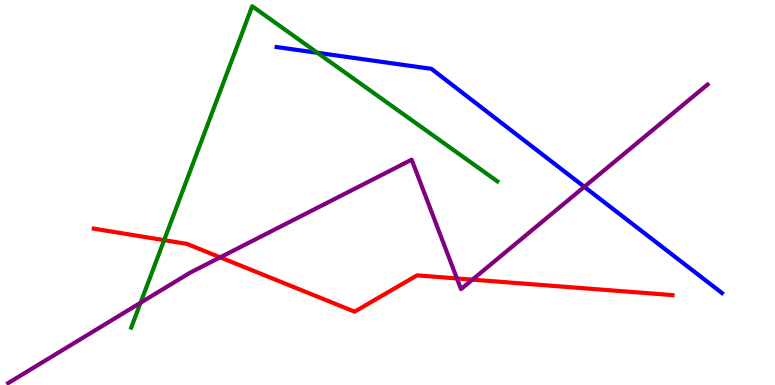[{'lines': ['blue', 'red'], 'intersections': []}, {'lines': ['green', 'red'], 'intersections': [{'x': 2.12, 'y': 3.76}]}, {'lines': ['purple', 'red'], 'intersections': [{'x': 2.84, 'y': 3.32}, {'x': 5.9, 'y': 2.77}, {'x': 6.1, 'y': 2.74}]}, {'lines': ['blue', 'green'], 'intersections': [{'x': 4.1, 'y': 8.63}]}, {'lines': ['blue', 'purple'], 'intersections': [{'x': 7.54, 'y': 5.15}]}, {'lines': ['green', 'purple'], 'intersections': [{'x': 1.81, 'y': 2.14}]}]